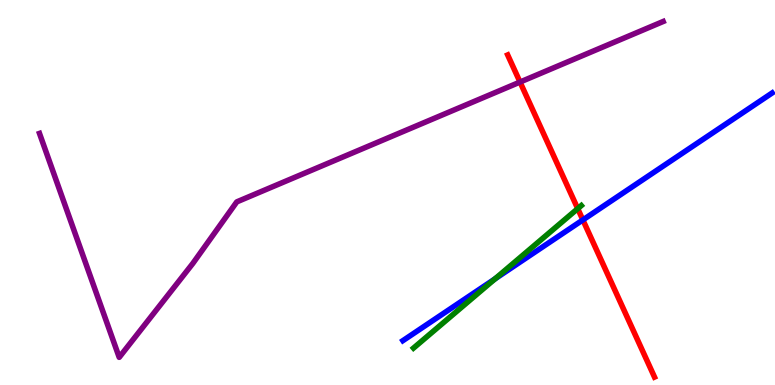[{'lines': ['blue', 'red'], 'intersections': [{'x': 7.52, 'y': 4.29}]}, {'lines': ['green', 'red'], 'intersections': [{'x': 7.45, 'y': 4.58}]}, {'lines': ['purple', 'red'], 'intersections': [{'x': 6.71, 'y': 7.87}]}, {'lines': ['blue', 'green'], 'intersections': [{'x': 6.39, 'y': 2.76}]}, {'lines': ['blue', 'purple'], 'intersections': []}, {'lines': ['green', 'purple'], 'intersections': []}]